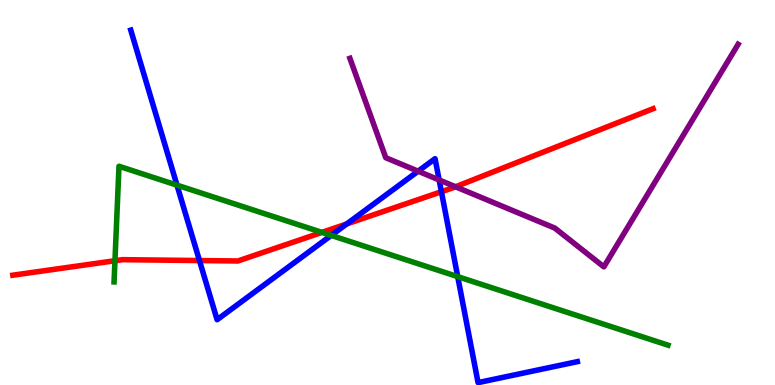[{'lines': ['blue', 'red'], 'intersections': [{'x': 2.57, 'y': 3.23}, {'x': 4.47, 'y': 4.18}, {'x': 5.7, 'y': 5.02}]}, {'lines': ['green', 'red'], 'intersections': [{'x': 1.48, 'y': 3.23}, {'x': 4.15, 'y': 3.96}]}, {'lines': ['purple', 'red'], 'intersections': [{'x': 5.88, 'y': 5.15}]}, {'lines': ['blue', 'green'], 'intersections': [{'x': 2.28, 'y': 5.19}, {'x': 4.27, 'y': 3.89}, {'x': 5.91, 'y': 2.81}]}, {'lines': ['blue', 'purple'], 'intersections': [{'x': 5.4, 'y': 5.55}, {'x': 5.67, 'y': 5.33}]}, {'lines': ['green', 'purple'], 'intersections': []}]